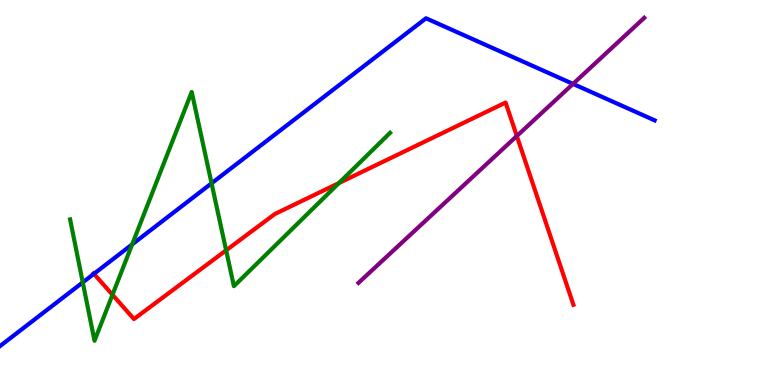[{'lines': ['blue', 'red'], 'intersections': [{'x': 1.21, 'y': 2.89}]}, {'lines': ['green', 'red'], 'intersections': [{'x': 1.45, 'y': 2.34}, {'x': 2.92, 'y': 3.5}, {'x': 4.37, 'y': 5.25}]}, {'lines': ['purple', 'red'], 'intersections': [{'x': 6.67, 'y': 6.47}]}, {'lines': ['blue', 'green'], 'intersections': [{'x': 1.07, 'y': 2.67}, {'x': 1.71, 'y': 3.65}, {'x': 2.73, 'y': 5.24}]}, {'lines': ['blue', 'purple'], 'intersections': [{'x': 7.39, 'y': 7.82}]}, {'lines': ['green', 'purple'], 'intersections': []}]